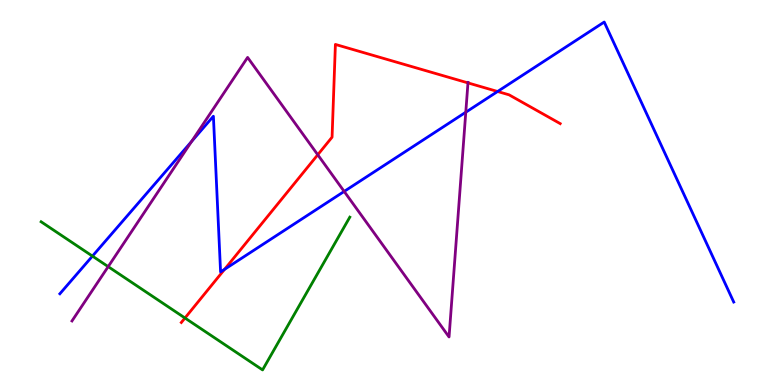[{'lines': ['blue', 'red'], 'intersections': [{'x': 2.9, 'y': 3.0}, {'x': 6.42, 'y': 7.62}]}, {'lines': ['green', 'red'], 'intersections': [{'x': 2.39, 'y': 1.74}]}, {'lines': ['purple', 'red'], 'intersections': [{'x': 4.1, 'y': 5.98}, {'x': 6.04, 'y': 7.85}]}, {'lines': ['blue', 'green'], 'intersections': [{'x': 1.19, 'y': 3.35}]}, {'lines': ['blue', 'purple'], 'intersections': [{'x': 2.47, 'y': 6.33}, {'x': 4.44, 'y': 5.03}, {'x': 6.01, 'y': 7.09}]}, {'lines': ['green', 'purple'], 'intersections': [{'x': 1.4, 'y': 3.07}]}]